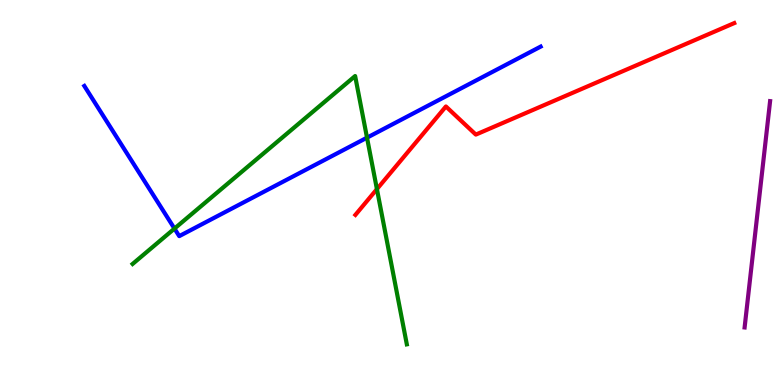[{'lines': ['blue', 'red'], 'intersections': []}, {'lines': ['green', 'red'], 'intersections': [{'x': 4.86, 'y': 5.09}]}, {'lines': ['purple', 'red'], 'intersections': []}, {'lines': ['blue', 'green'], 'intersections': [{'x': 2.25, 'y': 4.06}, {'x': 4.74, 'y': 6.42}]}, {'lines': ['blue', 'purple'], 'intersections': []}, {'lines': ['green', 'purple'], 'intersections': []}]